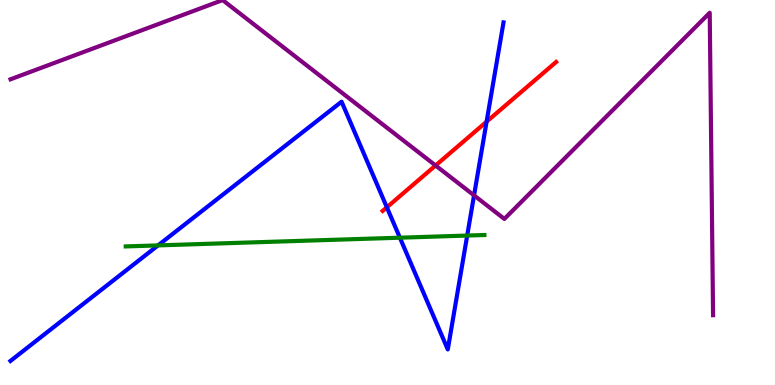[{'lines': ['blue', 'red'], 'intersections': [{'x': 4.99, 'y': 4.62}, {'x': 6.28, 'y': 6.84}]}, {'lines': ['green', 'red'], 'intersections': []}, {'lines': ['purple', 'red'], 'intersections': [{'x': 5.62, 'y': 5.7}]}, {'lines': ['blue', 'green'], 'intersections': [{'x': 2.04, 'y': 3.63}, {'x': 5.16, 'y': 3.83}, {'x': 6.03, 'y': 3.88}]}, {'lines': ['blue', 'purple'], 'intersections': [{'x': 6.12, 'y': 4.93}]}, {'lines': ['green', 'purple'], 'intersections': []}]